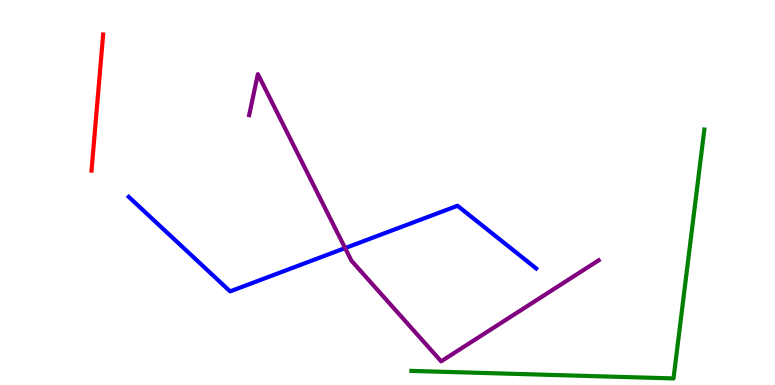[{'lines': ['blue', 'red'], 'intersections': []}, {'lines': ['green', 'red'], 'intersections': []}, {'lines': ['purple', 'red'], 'intersections': []}, {'lines': ['blue', 'green'], 'intersections': []}, {'lines': ['blue', 'purple'], 'intersections': [{'x': 4.45, 'y': 3.56}]}, {'lines': ['green', 'purple'], 'intersections': []}]